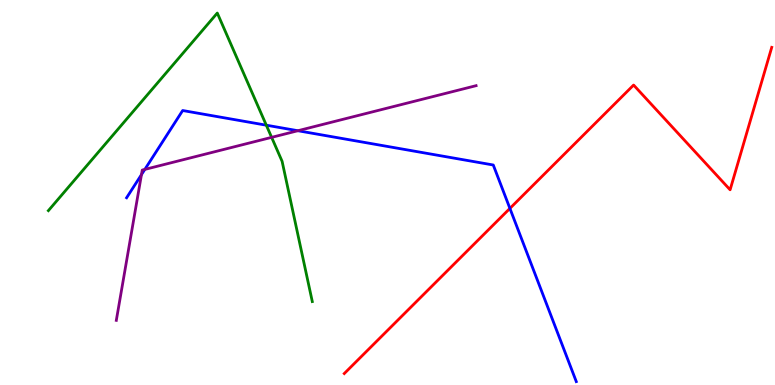[{'lines': ['blue', 'red'], 'intersections': [{'x': 6.58, 'y': 4.59}]}, {'lines': ['green', 'red'], 'intersections': []}, {'lines': ['purple', 'red'], 'intersections': []}, {'lines': ['blue', 'green'], 'intersections': [{'x': 3.44, 'y': 6.75}]}, {'lines': ['blue', 'purple'], 'intersections': [{'x': 1.83, 'y': 5.46}, {'x': 1.87, 'y': 5.6}, {'x': 3.84, 'y': 6.6}]}, {'lines': ['green', 'purple'], 'intersections': [{'x': 3.5, 'y': 6.43}]}]